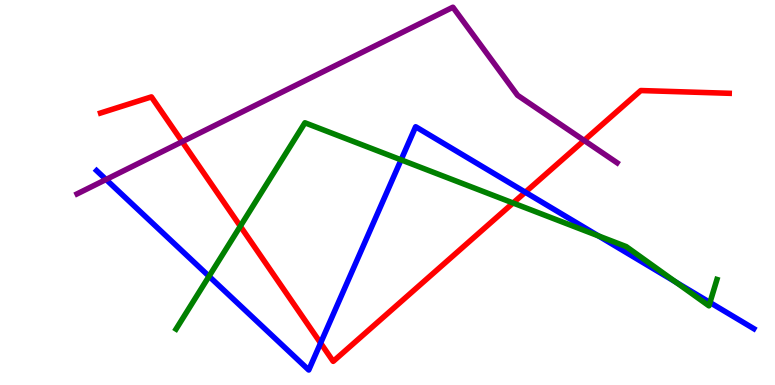[{'lines': ['blue', 'red'], 'intersections': [{'x': 4.14, 'y': 1.09}, {'x': 6.78, 'y': 5.01}]}, {'lines': ['green', 'red'], 'intersections': [{'x': 3.1, 'y': 4.12}, {'x': 6.62, 'y': 4.73}]}, {'lines': ['purple', 'red'], 'intersections': [{'x': 2.35, 'y': 6.32}, {'x': 7.54, 'y': 6.35}]}, {'lines': ['blue', 'green'], 'intersections': [{'x': 2.7, 'y': 2.82}, {'x': 5.18, 'y': 5.85}, {'x': 7.72, 'y': 3.87}, {'x': 8.72, 'y': 2.67}, {'x': 9.16, 'y': 2.14}]}, {'lines': ['blue', 'purple'], 'intersections': [{'x': 1.37, 'y': 5.34}]}, {'lines': ['green', 'purple'], 'intersections': []}]